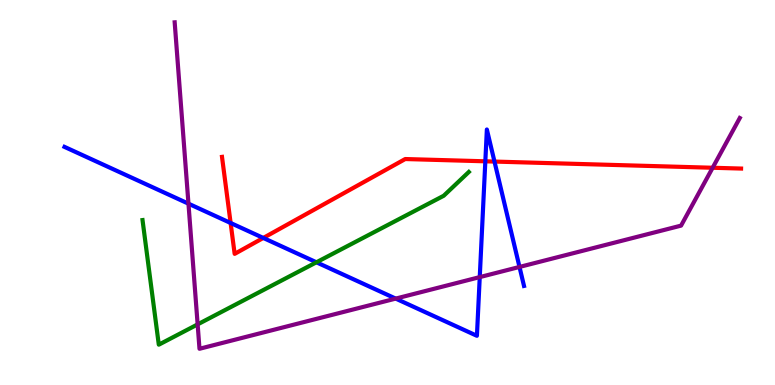[{'lines': ['blue', 'red'], 'intersections': [{'x': 2.98, 'y': 4.21}, {'x': 3.4, 'y': 3.82}, {'x': 6.26, 'y': 5.81}, {'x': 6.38, 'y': 5.8}]}, {'lines': ['green', 'red'], 'intersections': []}, {'lines': ['purple', 'red'], 'intersections': [{'x': 9.2, 'y': 5.64}]}, {'lines': ['blue', 'green'], 'intersections': [{'x': 4.08, 'y': 3.19}]}, {'lines': ['blue', 'purple'], 'intersections': [{'x': 2.43, 'y': 4.71}, {'x': 5.11, 'y': 2.24}, {'x': 6.19, 'y': 2.8}, {'x': 6.7, 'y': 3.07}]}, {'lines': ['green', 'purple'], 'intersections': [{'x': 2.55, 'y': 1.57}]}]